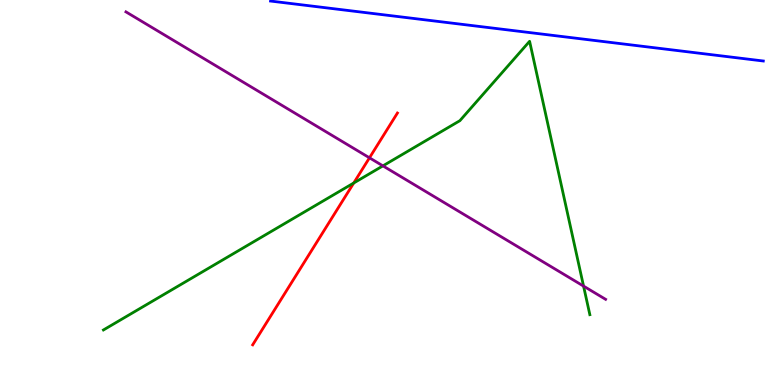[{'lines': ['blue', 'red'], 'intersections': []}, {'lines': ['green', 'red'], 'intersections': [{'x': 4.56, 'y': 5.25}]}, {'lines': ['purple', 'red'], 'intersections': [{'x': 4.77, 'y': 5.9}]}, {'lines': ['blue', 'green'], 'intersections': []}, {'lines': ['blue', 'purple'], 'intersections': []}, {'lines': ['green', 'purple'], 'intersections': [{'x': 4.94, 'y': 5.69}, {'x': 7.53, 'y': 2.57}]}]